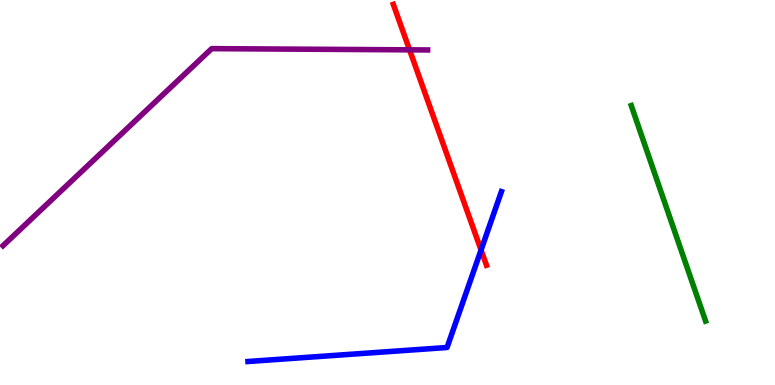[{'lines': ['blue', 'red'], 'intersections': [{'x': 6.21, 'y': 3.51}]}, {'lines': ['green', 'red'], 'intersections': []}, {'lines': ['purple', 'red'], 'intersections': [{'x': 5.28, 'y': 8.71}]}, {'lines': ['blue', 'green'], 'intersections': []}, {'lines': ['blue', 'purple'], 'intersections': []}, {'lines': ['green', 'purple'], 'intersections': []}]